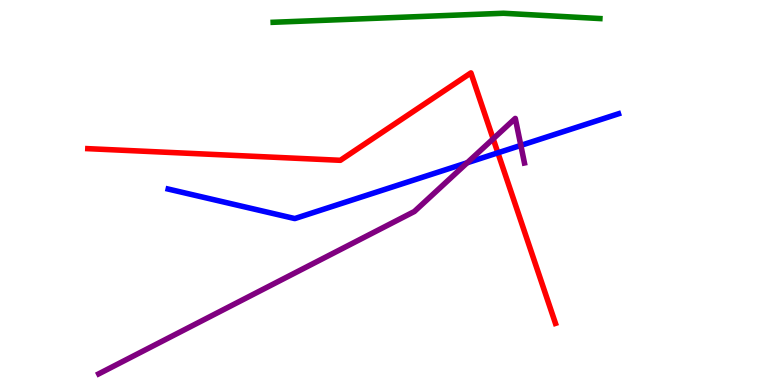[{'lines': ['blue', 'red'], 'intersections': [{'x': 6.42, 'y': 6.03}]}, {'lines': ['green', 'red'], 'intersections': []}, {'lines': ['purple', 'red'], 'intersections': [{'x': 6.36, 'y': 6.39}]}, {'lines': ['blue', 'green'], 'intersections': []}, {'lines': ['blue', 'purple'], 'intersections': [{'x': 6.03, 'y': 5.77}, {'x': 6.72, 'y': 6.22}]}, {'lines': ['green', 'purple'], 'intersections': []}]